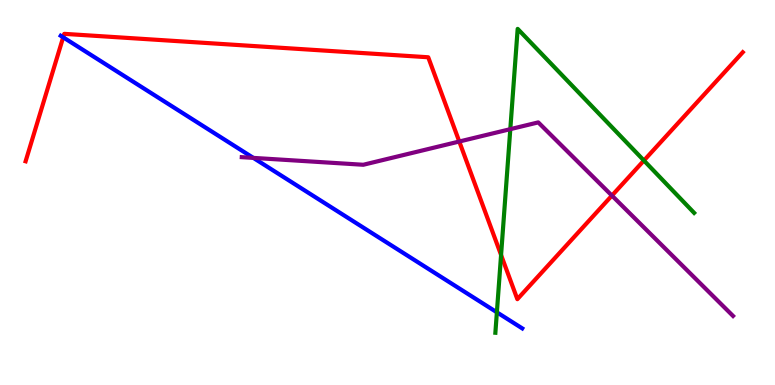[{'lines': ['blue', 'red'], 'intersections': [{'x': 0.815, 'y': 9.03}]}, {'lines': ['green', 'red'], 'intersections': [{'x': 6.47, 'y': 3.38}, {'x': 8.31, 'y': 5.83}]}, {'lines': ['purple', 'red'], 'intersections': [{'x': 5.93, 'y': 6.32}, {'x': 7.9, 'y': 4.92}]}, {'lines': ['blue', 'green'], 'intersections': [{'x': 6.41, 'y': 1.89}]}, {'lines': ['blue', 'purple'], 'intersections': [{'x': 3.27, 'y': 5.9}]}, {'lines': ['green', 'purple'], 'intersections': [{'x': 6.58, 'y': 6.65}]}]